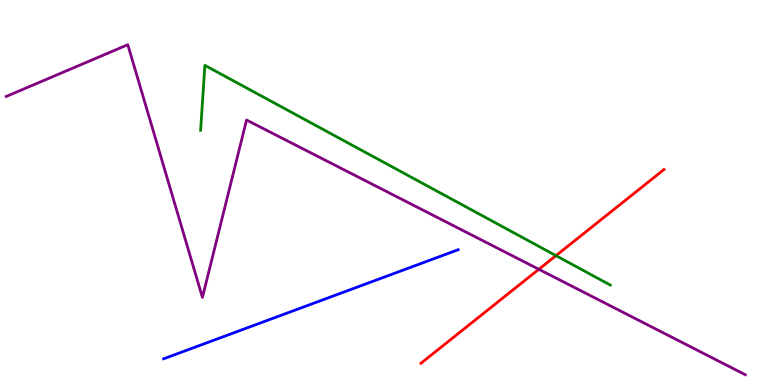[{'lines': ['blue', 'red'], 'intersections': []}, {'lines': ['green', 'red'], 'intersections': [{'x': 7.17, 'y': 3.36}]}, {'lines': ['purple', 'red'], 'intersections': [{'x': 6.95, 'y': 3.01}]}, {'lines': ['blue', 'green'], 'intersections': []}, {'lines': ['blue', 'purple'], 'intersections': []}, {'lines': ['green', 'purple'], 'intersections': []}]